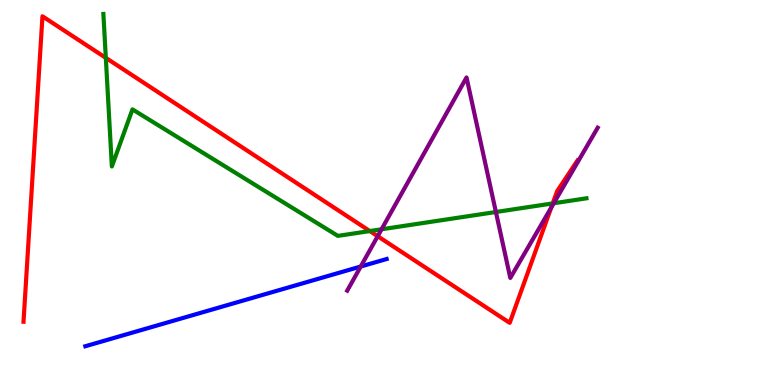[{'lines': ['blue', 'red'], 'intersections': []}, {'lines': ['green', 'red'], 'intersections': [{'x': 1.37, 'y': 8.5}, {'x': 4.77, 'y': 4.0}, {'x': 7.13, 'y': 4.72}]}, {'lines': ['purple', 'red'], 'intersections': [{'x': 4.87, 'y': 3.86}, {'x': 7.11, 'y': 4.61}]}, {'lines': ['blue', 'green'], 'intersections': []}, {'lines': ['blue', 'purple'], 'intersections': [{'x': 4.65, 'y': 3.08}]}, {'lines': ['green', 'purple'], 'intersections': [{'x': 4.92, 'y': 4.04}, {'x': 6.4, 'y': 4.49}, {'x': 7.15, 'y': 4.72}]}]